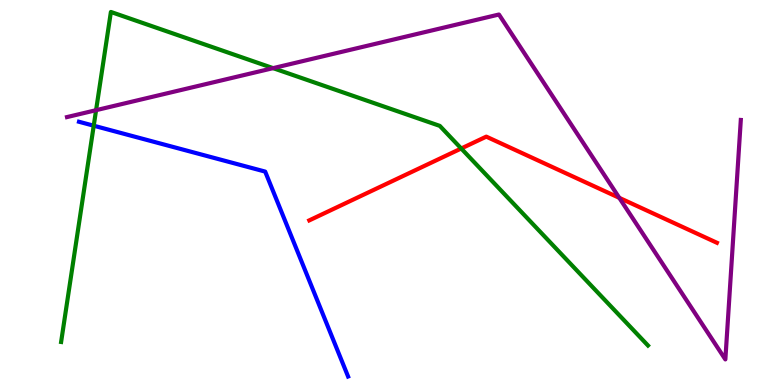[{'lines': ['blue', 'red'], 'intersections': []}, {'lines': ['green', 'red'], 'intersections': [{'x': 5.95, 'y': 6.14}]}, {'lines': ['purple', 'red'], 'intersections': [{'x': 7.99, 'y': 4.86}]}, {'lines': ['blue', 'green'], 'intersections': [{'x': 1.21, 'y': 6.73}]}, {'lines': ['blue', 'purple'], 'intersections': []}, {'lines': ['green', 'purple'], 'intersections': [{'x': 1.24, 'y': 7.14}, {'x': 3.52, 'y': 8.23}]}]